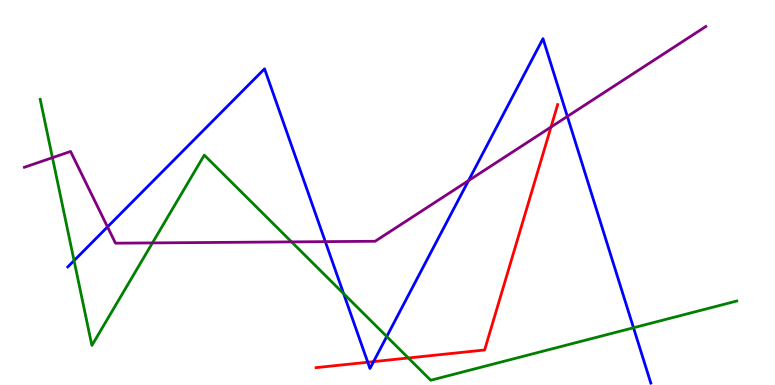[{'lines': ['blue', 'red'], 'intersections': [{'x': 4.75, 'y': 0.591}, {'x': 4.82, 'y': 0.607}]}, {'lines': ['green', 'red'], 'intersections': [{'x': 5.27, 'y': 0.702}]}, {'lines': ['purple', 'red'], 'intersections': [{'x': 7.11, 'y': 6.7}]}, {'lines': ['blue', 'green'], 'intersections': [{'x': 0.956, 'y': 3.23}, {'x': 4.43, 'y': 2.37}, {'x': 4.99, 'y': 1.26}, {'x': 8.17, 'y': 1.49}]}, {'lines': ['blue', 'purple'], 'intersections': [{'x': 1.39, 'y': 4.11}, {'x': 4.2, 'y': 3.72}, {'x': 6.05, 'y': 5.31}, {'x': 7.32, 'y': 6.98}]}, {'lines': ['green', 'purple'], 'intersections': [{'x': 0.677, 'y': 5.9}, {'x': 1.97, 'y': 3.69}, {'x': 3.76, 'y': 3.72}]}]